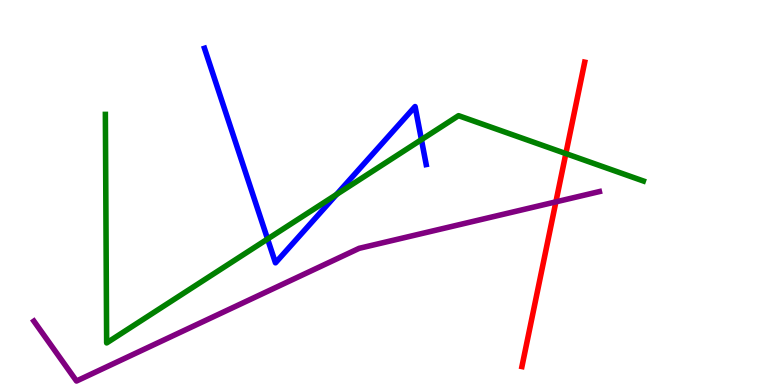[{'lines': ['blue', 'red'], 'intersections': []}, {'lines': ['green', 'red'], 'intersections': [{'x': 7.3, 'y': 6.01}]}, {'lines': ['purple', 'red'], 'intersections': [{'x': 7.17, 'y': 4.76}]}, {'lines': ['blue', 'green'], 'intersections': [{'x': 3.45, 'y': 3.79}, {'x': 4.34, 'y': 4.95}, {'x': 5.44, 'y': 6.37}]}, {'lines': ['blue', 'purple'], 'intersections': []}, {'lines': ['green', 'purple'], 'intersections': []}]